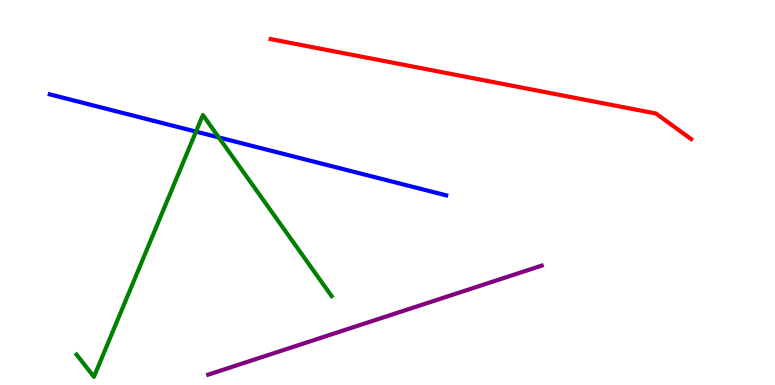[{'lines': ['blue', 'red'], 'intersections': []}, {'lines': ['green', 'red'], 'intersections': []}, {'lines': ['purple', 'red'], 'intersections': []}, {'lines': ['blue', 'green'], 'intersections': [{'x': 2.53, 'y': 6.58}, {'x': 2.82, 'y': 6.43}]}, {'lines': ['blue', 'purple'], 'intersections': []}, {'lines': ['green', 'purple'], 'intersections': []}]